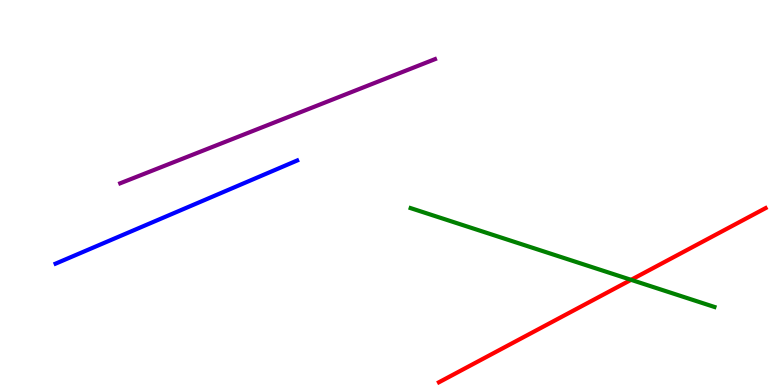[{'lines': ['blue', 'red'], 'intersections': []}, {'lines': ['green', 'red'], 'intersections': [{'x': 8.14, 'y': 2.73}]}, {'lines': ['purple', 'red'], 'intersections': []}, {'lines': ['blue', 'green'], 'intersections': []}, {'lines': ['blue', 'purple'], 'intersections': []}, {'lines': ['green', 'purple'], 'intersections': []}]